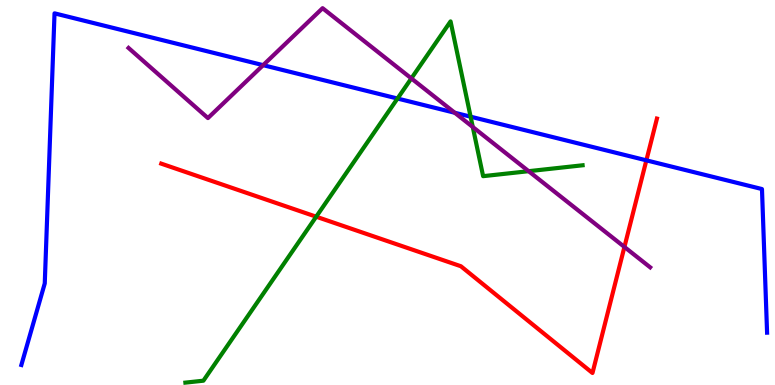[{'lines': ['blue', 'red'], 'intersections': [{'x': 8.34, 'y': 5.84}]}, {'lines': ['green', 'red'], 'intersections': [{'x': 4.08, 'y': 4.37}]}, {'lines': ['purple', 'red'], 'intersections': [{'x': 8.06, 'y': 3.59}]}, {'lines': ['blue', 'green'], 'intersections': [{'x': 5.13, 'y': 7.44}, {'x': 6.07, 'y': 6.97}]}, {'lines': ['blue', 'purple'], 'intersections': [{'x': 3.4, 'y': 8.31}, {'x': 5.87, 'y': 7.07}]}, {'lines': ['green', 'purple'], 'intersections': [{'x': 5.31, 'y': 7.96}, {'x': 6.1, 'y': 6.7}, {'x': 6.82, 'y': 5.55}]}]